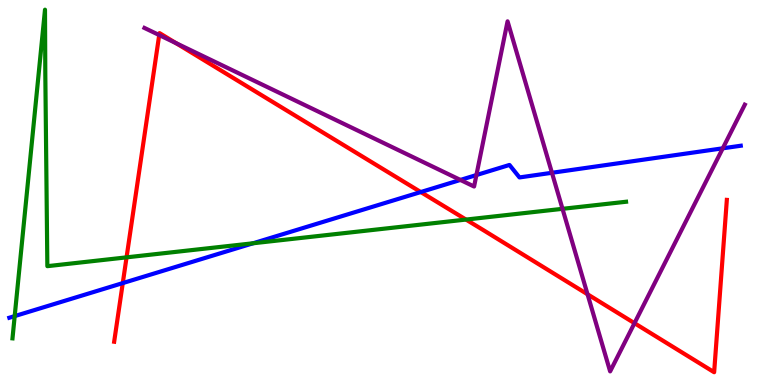[{'lines': ['blue', 'red'], 'intersections': [{'x': 1.58, 'y': 2.65}, {'x': 5.43, 'y': 5.01}]}, {'lines': ['green', 'red'], 'intersections': [{'x': 1.63, 'y': 3.32}, {'x': 6.01, 'y': 4.3}]}, {'lines': ['purple', 'red'], 'intersections': [{'x': 2.05, 'y': 9.09}, {'x': 2.27, 'y': 8.88}, {'x': 7.58, 'y': 2.36}, {'x': 8.19, 'y': 1.61}]}, {'lines': ['blue', 'green'], 'intersections': [{'x': 0.19, 'y': 1.79}, {'x': 3.27, 'y': 3.68}]}, {'lines': ['blue', 'purple'], 'intersections': [{'x': 5.94, 'y': 5.33}, {'x': 6.15, 'y': 5.45}, {'x': 7.12, 'y': 5.51}, {'x': 9.33, 'y': 6.15}]}, {'lines': ['green', 'purple'], 'intersections': [{'x': 7.26, 'y': 4.58}]}]